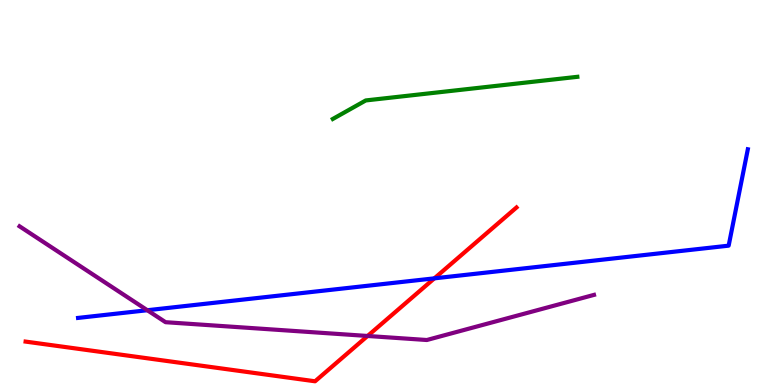[{'lines': ['blue', 'red'], 'intersections': [{'x': 5.6, 'y': 2.77}]}, {'lines': ['green', 'red'], 'intersections': []}, {'lines': ['purple', 'red'], 'intersections': [{'x': 4.74, 'y': 1.27}]}, {'lines': ['blue', 'green'], 'intersections': []}, {'lines': ['blue', 'purple'], 'intersections': [{'x': 1.9, 'y': 1.94}]}, {'lines': ['green', 'purple'], 'intersections': []}]